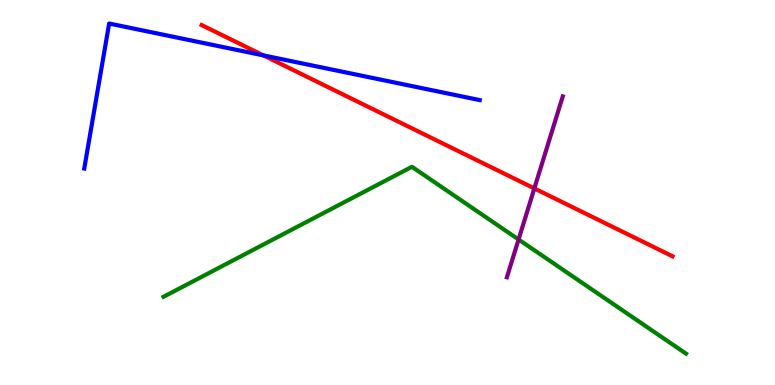[{'lines': ['blue', 'red'], 'intersections': [{'x': 3.4, 'y': 8.56}]}, {'lines': ['green', 'red'], 'intersections': []}, {'lines': ['purple', 'red'], 'intersections': [{'x': 6.89, 'y': 5.11}]}, {'lines': ['blue', 'green'], 'intersections': []}, {'lines': ['blue', 'purple'], 'intersections': []}, {'lines': ['green', 'purple'], 'intersections': [{'x': 6.69, 'y': 3.78}]}]